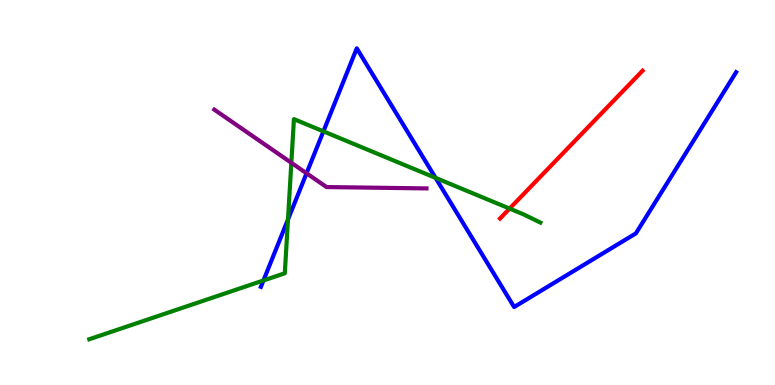[{'lines': ['blue', 'red'], 'intersections': []}, {'lines': ['green', 'red'], 'intersections': [{'x': 6.58, 'y': 4.58}]}, {'lines': ['purple', 'red'], 'intersections': []}, {'lines': ['blue', 'green'], 'intersections': [{'x': 3.4, 'y': 2.72}, {'x': 3.72, 'y': 4.3}, {'x': 4.17, 'y': 6.59}, {'x': 5.62, 'y': 5.38}]}, {'lines': ['blue', 'purple'], 'intersections': [{'x': 3.96, 'y': 5.5}]}, {'lines': ['green', 'purple'], 'intersections': [{'x': 3.76, 'y': 5.77}]}]